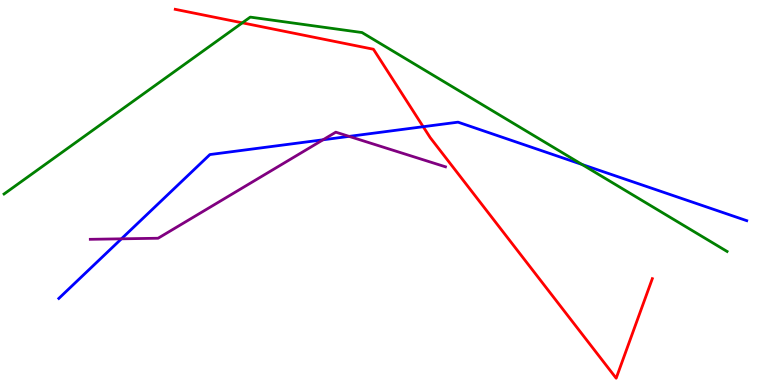[{'lines': ['blue', 'red'], 'intersections': [{'x': 5.46, 'y': 6.71}]}, {'lines': ['green', 'red'], 'intersections': [{'x': 3.13, 'y': 9.41}]}, {'lines': ['purple', 'red'], 'intersections': []}, {'lines': ['blue', 'green'], 'intersections': [{'x': 7.51, 'y': 5.73}]}, {'lines': ['blue', 'purple'], 'intersections': [{'x': 1.57, 'y': 3.8}, {'x': 4.17, 'y': 6.37}, {'x': 4.5, 'y': 6.46}]}, {'lines': ['green', 'purple'], 'intersections': []}]